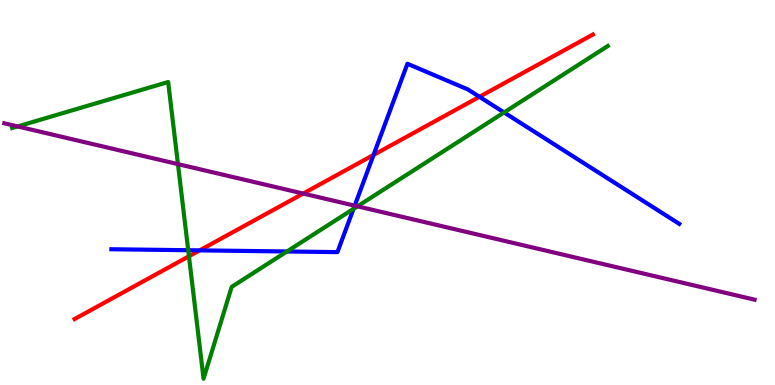[{'lines': ['blue', 'red'], 'intersections': [{'x': 2.58, 'y': 3.5}, {'x': 4.82, 'y': 5.98}, {'x': 6.19, 'y': 7.49}]}, {'lines': ['green', 'red'], 'intersections': [{'x': 2.44, 'y': 3.34}]}, {'lines': ['purple', 'red'], 'intersections': [{'x': 3.91, 'y': 4.97}]}, {'lines': ['blue', 'green'], 'intersections': [{'x': 2.43, 'y': 3.5}, {'x': 3.7, 'y': 3.47}, {'x': 4.56, 'y': 4.57}, {'x': 6.5, 'y': 7.08}]}, {'lines': ['blue', 'purple'], 'intersections': [{'x': 4.58, 'y': 4.66}]}, {'lines': ['green', 'purple'], 'intersections': [{'x': 0.228, 'y': 6.72}, {'x': 2.3, 'y': 5.74}, {'x': 4.61, 'y': 4.64}]}]